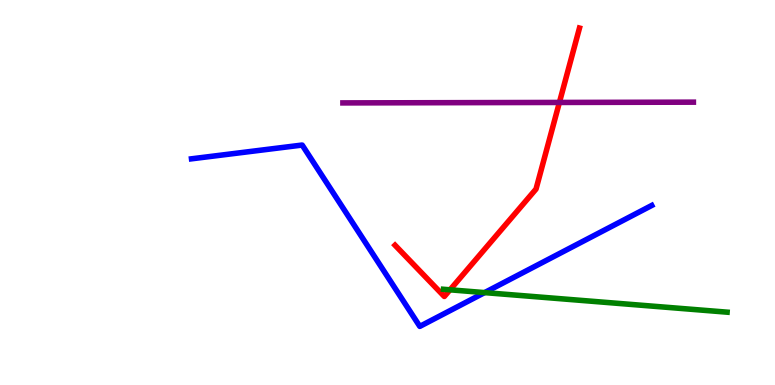[{'lines': ['blue', 'red'], 'intersections': []}, {'lines': ['green', 'red'], 'intersections': [{'x': 5.81, 'y': 2.47}]}, {'lines': ['purple', 'red'], 'intersections': [{'x': 7.22, 'y': 7.34}]}, {'lines': ['blue', 'green'], 'intersections': [{'x': 6.25, 'y': 2.4}]}, {'lines': ['blue', 'purple'], 'intersections': []}, {'lines': ['green', 'purple'], 'intersections': []}]